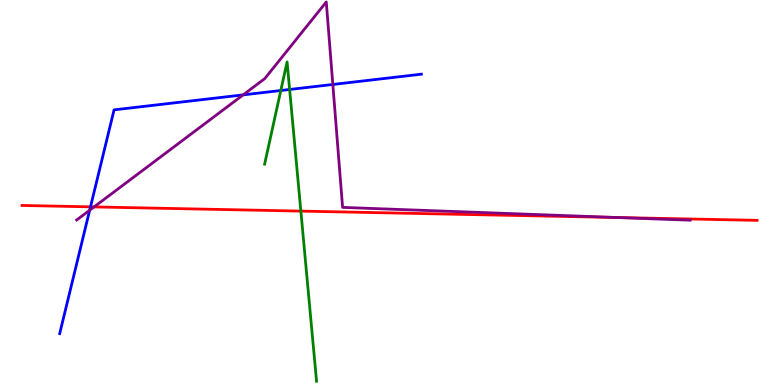[{'lines': ['blue', 'red'], 'intersections': [{'x': 1.17, 'y': 4.63}]}, {'lines': ['green', 'red'], 'intersections': [{'x': 3.88, 'y': 4.52}]}, {'lines': ['purple', 'red'], 'intersections': [{'x': 1.21, 'y': 4.63}, {'x': 7.96, 'y': 4.35}]}, {'lines': ['blue', 'green'], 'intersections': [{'x': 3.62, 'y': 7.65}, {'x': 3.74, 'y': 7.68}]}, {'lines': ['blue', 'purple'], 'intersections': [{'x': 1.16, 'y': 4.54}, {'x': 3.14, 'y': 7.54}, {'x': 4.29, 'y': 7.81}]}, {'lines': ['green', 'purple'], 'intersections': []}]